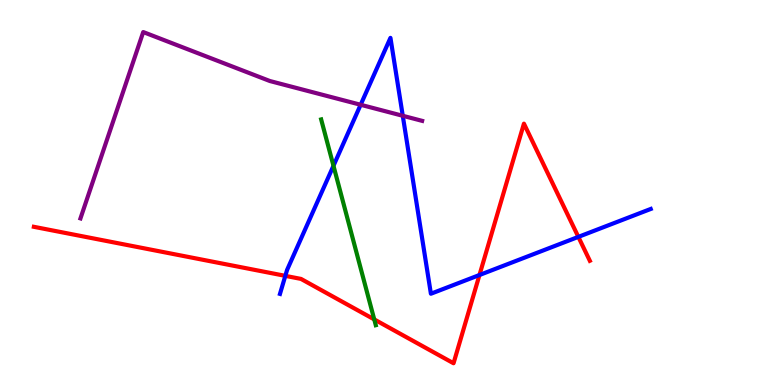[{'lines': ['blue', 'red'], 'intersections': [{'x': 3.68, 'y': 2.83}, {'x': 6.19, 'y': 2.86}, {'x': 7.46, 'y': 3.85}]}, {'lines': ['green', 'red'], 'intersections': [{'x': 4.83, 'y': 1.7}]}, {'lines': ['purple', 'red'], 'intersections': []}, {'lines': ['blue', 'green'], 'intersections': [{'x': 4.3, 'y': 5.69}]}, {'lines': ['blue', 'purple'], 'intersections': [{'x': 4.65, 'y': 7.28}, {'x': 5.2, 'y': 6.99}]}, {'lines': ['green', 'purple'], 'intersections': []}]